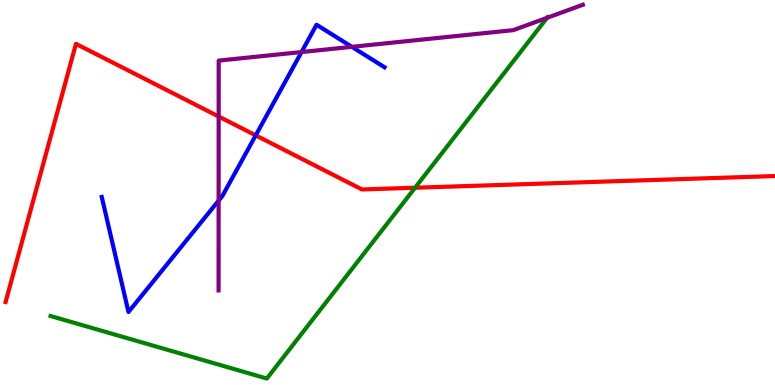[{'lines': ['blue', 'red'], 'intersections': [{'x': 3.3, 'y': 6.48}]}, {'lines': ['green', 'red'], 'intersections': [{'x': 5.36, 'y': 5.12}]}, {'lines': ['purple', 'red'], 'intersections': [{'x': 2.82, 'y': 6.97}]}, {'lines': ['blue', 'green'], 'intersections': []}, {'lines': ['blue', 'purple'], 'intersections': [{'x': 2.82, 'y': 4.79}, {'x': 3.89, 'y': 8.65}, {'x': 4.54, 'y': 8.78}]}, {'lines': ['green', 'purple'], 'intersections': [{'x': 7.06, 'y': 9.54}]}]